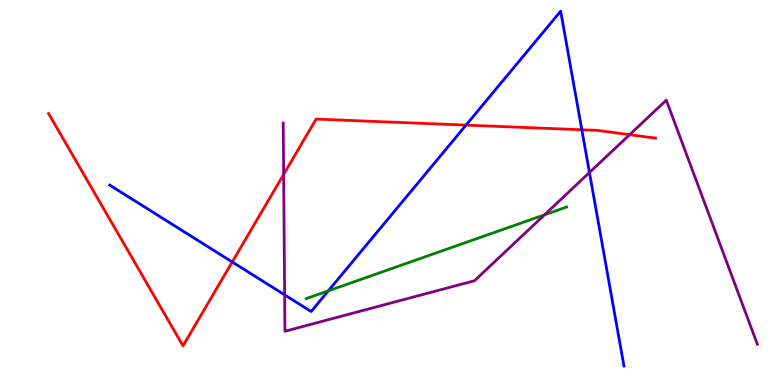[{'lines': ['blue', 'red'], 'intersections': [{'x': 3.0, 'y': 3.2}, {'x': 6.01, 'y': 6.75}, {'x': 7.51, 'y': 6.63}]}, {'lines': ['green', 'red'], 'intersections': []}, {'lines': ['purple', 'red'], 'intersections': [{'x': 3.66, 'y': 5.47}, {'x': 8.12, 'y': 6.5}]}, {'lines': ['blue', 'green'], 'intersections': [{'x': 4.24, 'y': 2.45}]}, {'lines': ['blue', 'purple'], 'intersections': [{'x': 3.67, 'y': 2.34}, {'x': 7.61, 'y': 5.52}]}, {'lines': ['green', 'purple'], 'intersections': [{'x': 7.03, 'y': 4.42}]}]